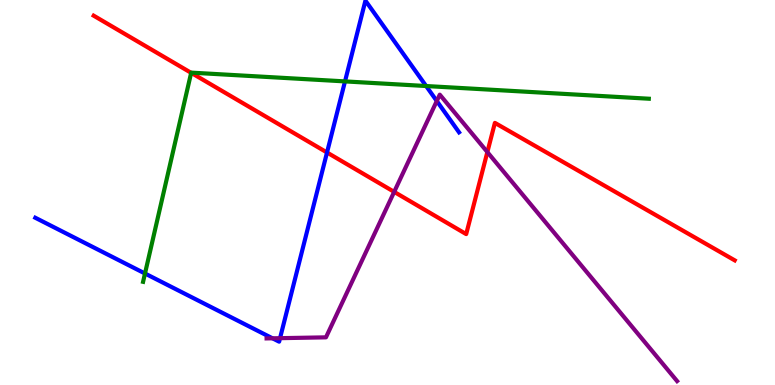[{'lines': ['blue', 'red'], 'intersections': [{'x': 4.22, 'y': 6.04}]}, {'lines': ['green', 'red'], 'intersections': [{'x': 2.47, 'y': 8.11}]}, {'lines': ['purple', 'red'], 'intersections': [{'x': 5.09, 'y': 5.02}, {'x': 6.29, 'y': 6.05}]}, {'lines': ['blue', 'green'], 'intersections': [{'x': 1.87, 'y': 2.9}, {'x': 4.45, 'y': 7.89}, {'x': 5.5, 'y': 7.77}]}, {'lines': ['blue', 'purple'], 'intersections': [{'x': 3.52, 'y': 1.21}, {'x': 3.61, 'y': 1.22}, {'x': 5.64, 'y': 7.38}]}, {'lines': ['green', 'purple'], 'intersections': []}]